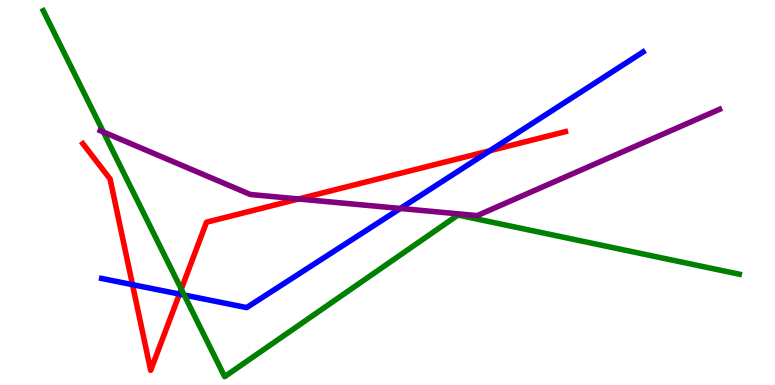[{'lines': ['blue', 'red'], 'intersections': [{'x': 1.71, 'y': 2.61}, {'x': 2.32, 'y': 2.36}, {'x': 6.32, 'y': 6.09}]}, {'lines': ['green', 'red'], 'intersections': [{'x': 2.34, 'y': 2.49}]}, {'lines': ['purple', 'red'], 'intersections': [{'x': 3.85, 'y': 4.83}]}, {'lines': ['blue', 'green'], 'intersections': [{'x': 2.38, 'y': 2.34}]}, {'lines': ['blue', 'purple'], 'intersections': [{'x': 5.17, 'y': 4.59}]}, {'lines': ['green', 'purple'], 'intersections': [{'x': 1.33, 'y': 6.57}]}]